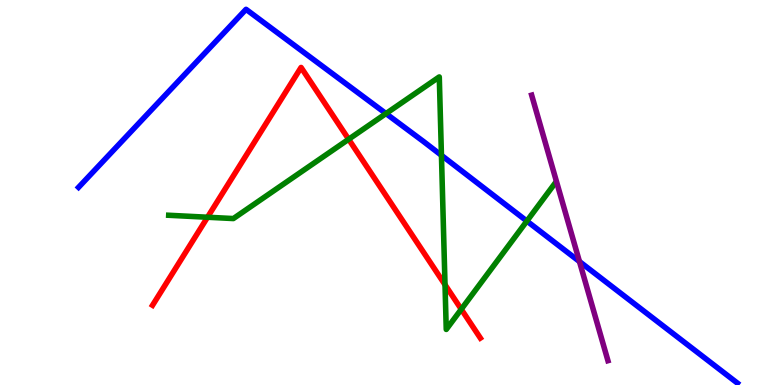[{'lines': ['blue', 'red'], 'intersections': []}, {'lines': ['green', 'red'], 'intersections': [{'x': 2.68, 'y': 4.36}, {'x': 4.5, 'y': 6.38}, {'x': 5.74, 'y': 2.6}, {'x': 5.95, 'y': 1.97}]}, {'lines': ['purple', 'red'], 'intersections': []}, {'lines': ['blue', 'green'], 'intersections': [{'x': 4.98, 'y': 7.05}, {'x': 5.7, 'y': 5.97}, {'x': 6.8, 'y': 4.26}]}, {'lines': ['blue', 'purple'], 'intersections': [{'x': 7.48, 'y': 3.21}]}, {'lines': ['green', 'purple'], 'intersections': []}]